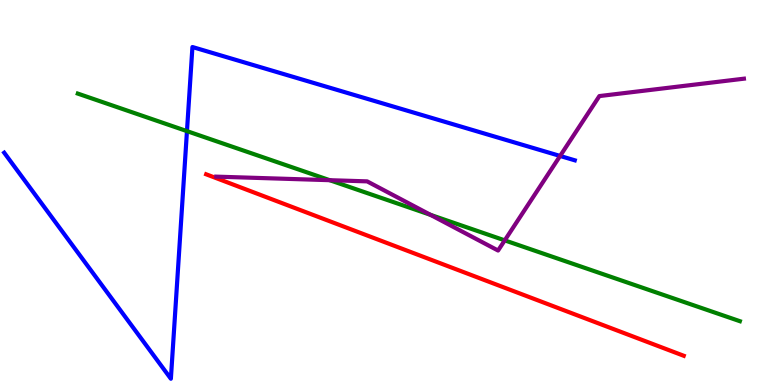[{'lines': ['blue', 'red'], 'intersections': []}, {'lines': ['green', 'red'], 'intersections': []}, {'lines': ['purple', 'red'], 'intersections': []}, {'lines': ['blue', 'green'], 'intersections': [{'x': 2.41, 'y': 6.59}]}, {'lines': ['blue', 'purple'], 'intersections': [{'x': 7.23, 'y': 5.95}]}, {'lines': ['green', 'purple'], 'intersections': [{'x': 4.25, 'y': 5.32}, {'x': 5.56, 'y': 4.42}, {'x': 6.51, 'y': 3.76}]}]